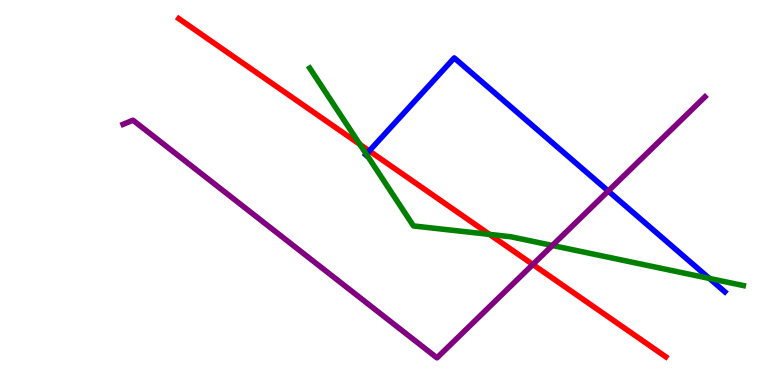[{'lines': ['blue', 'red'], 'intersections': [{'x': 4.76, 'y': 6.08}]}, {'lines': ['green', 'red'], 'intersections': [{'x': 4.64, 'y': 6.25}, {'x': 6.32, 'y': 3.91}]}, {'lines': ['purple', 'red'], 'intersections': [{'x': 6.88, 'y': 3.13}]}, {'lines': ['blue', 'green'], 'intersections': [{'x': 4.73, 'y': 6.0}, {'x': 9.15, 'y': 2.77}]}, {'lines': ['blue', 'purple'], 'intersections': [{'x': 7.85, 'y': 5.04}]}, {'lines': ['green', 'purple'], 'intersections': [{'x': 7.13, 'y': 3.62}]}]